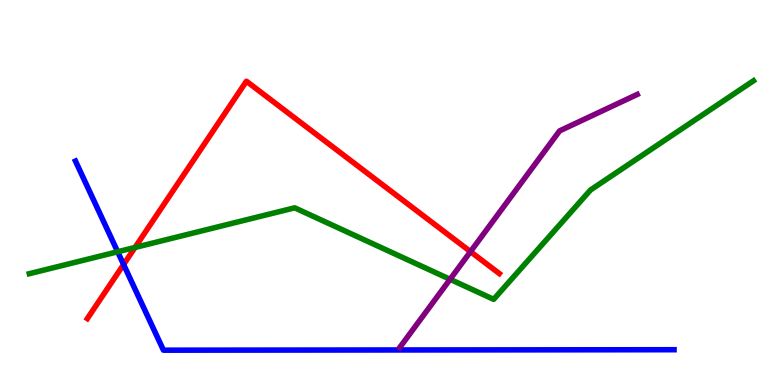[{'lines': ['blue', 'red'], 'intersections': [{'x': 1.59, 'y': 3.13}]}, {'lines': ['green', 'red'], 'intersections': [{'x': 1.74, 'y': 3.57}]}, {'lines': ['purple', 'red'], 'intersections': [{'x': 6.07, 'y': 3.46}]}, {'lines': ['blue', 'green'], 'intersections': [{'x': 1.52, 'y': 3.46}]}, {'lines': ['blue', 'purple'], 'intersections': []}, {'lines': ['green', 'purple'], 'intersections': [{'x': 5.81, 'y': 2.75}]}]